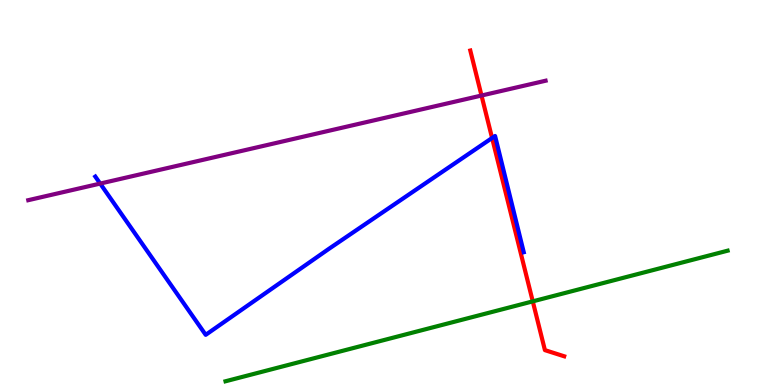[{'lines': ['blue', 'red'], 'intersections': [{'x': 6.35, 'y': 6.42}]}, {'lines': ['green', 'red'], 'intersections': [{'x': 6.87, 'y': 2.17}]}, {'lines': ['purple', 'red'], 'intersections': [{'x': 6.21, 'y': 7.52}]}, {'lines': ['blue', 'green'], 'intersections': []}, {'lines': ['blue', 'purple'], 'intersections': [{'x': 1.29, 'y': 5.23}]}, {'lines': ['green', 'purple'], 'intersections': []}]